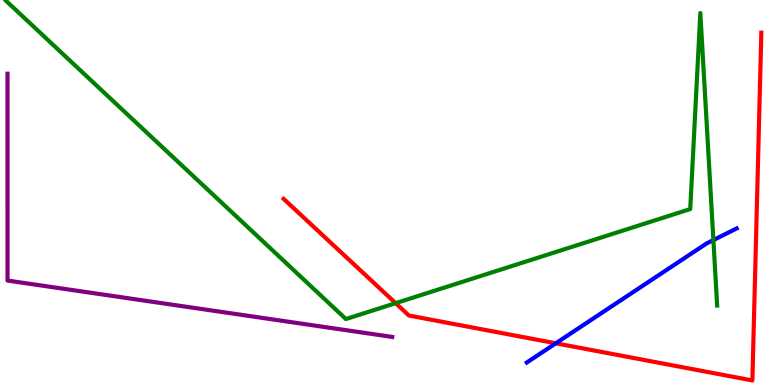[{'lines': ['blue', 'red'], 'intersections': [{'x': 7.17, 'y': 1.08}]}, {'lines': ['green', 'red'], 'intersections': [{'x': 5.1, 'y': 2.13}]}, {'lines': ['purple', 'red'], 'intersections': []}, {'lines': ['blue', 'green'], 'intersections': [{'x': 9.21, 'y': 3.76}]}, {'lines': ['blue', 'purple'], 'intersections': []}, {'lines': ['green', 'purple'], 'intersections': []}]